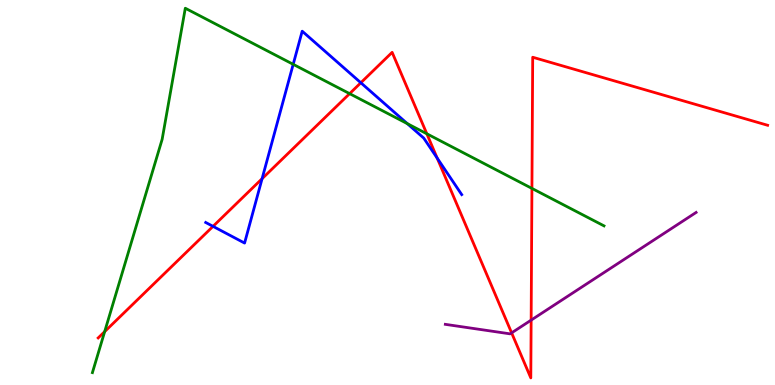[{'lines': ['blue', 'red'], 'intersections': [{'x': 2.75, 'y': 4.12}, {'x': 3.38, 'y': 5.36}, {'x': 4.66, 'y': 7.85}, {'x': 5.64, 'y': 5.89}]}, {'lines': ['green', 'red'], 'intersections': [{'x': 1.35, 'y': 1.39}, {'x': 4.51, 'y': 7.57}, {'x': 5.51, 'y': 6.53}, {'x': 6.86, 'y': 5.11}]}, {'lines': ['purple', 'red'], 'intersections': [{'x': 6.6, 'y': 1.35}, {'x': 6.85, 'y': 1.69}]}, {'lines': ['blue', 'green'], 'intersections': [{'x': 3.78, 'y': 8.33}, {'x': 5.26, 'y': 6.79}]}, {'lines': ['blue', 'purple'], 'intersections': []}, {'lines': ['green', 'purple'], 'intersections': []}]